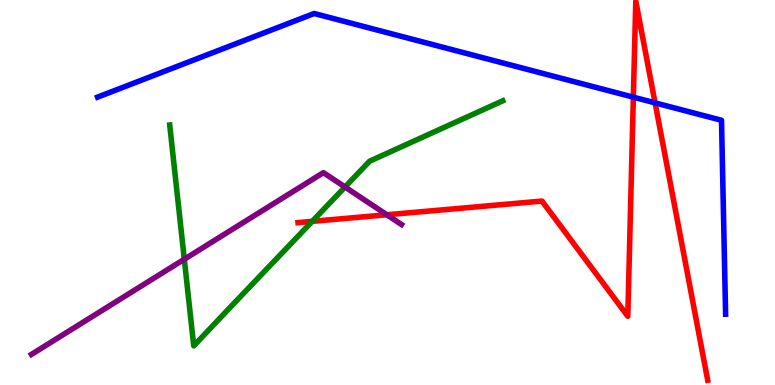[{'lines': ['blue', 'red'], 'intersections': [{'x': 8.17, 'y': 7.48}, {'x': 8.45, 'y': 7.33}]}, {'lines': ['green', 'red'], 'intersections': [{'x': 4.03, 'y': 4.25}]}, {'lines': ['purple', 'red'], 'intersections': [{'x': 4.99, 'y': 4.42}]}, {'lines': ['blue', 'green'], 'intersections': []}, {'lines': ['blue', 'purple'], 'intersections': []}, {'lines': ['green', 'purple'], 'intersections': [{'x': 2.38, 'y': 3.27}, {'x': 4.45, 'y': 5.14}]}]